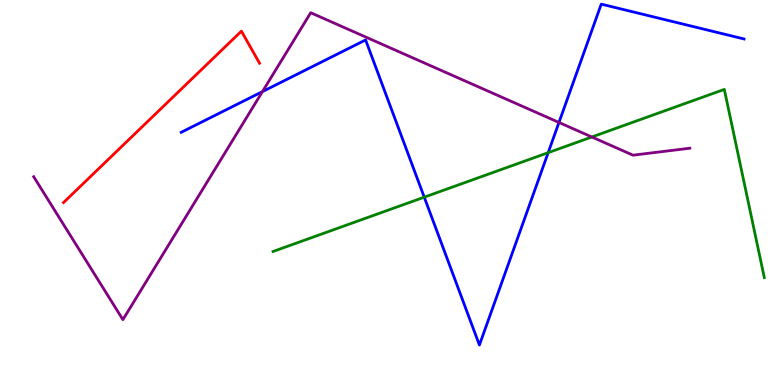[{'lines': ['blue', 'red'], 'intersections': []}, {'lines': ['green', 'red'], 'intersections': []}, {'lines': ['purple', 'red'], 'intersections': []}, {'lines': ['blue', 'green'], 'intersections': [{'x': 5.47, 'y': 4.88}, {'x': 7.07, 'y': 6.03}]}, {'lines': ['blue', 'purple'], 'intersections': [{'x': 3.39, 'y': 7.62}, {'x': 7.21, 'y': 6.82}]}, {'lines': ['green', 'purple'], 'intersections': [{'x': 7.64, 'y': 6.44}]}]